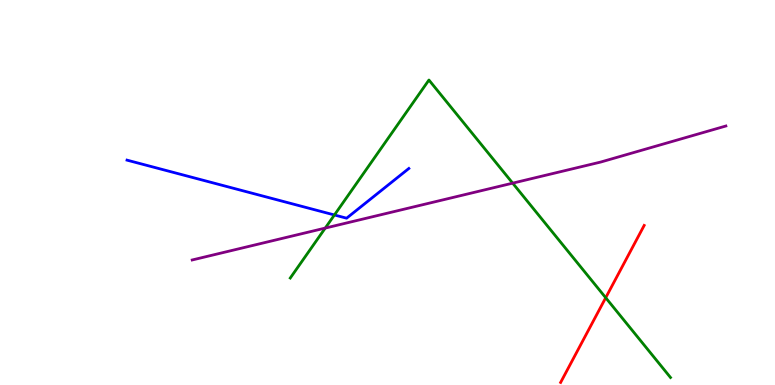[{'lines': ['blue', 'red'], 'intersections': []}, {'lines': ['green', 'red'], 'intersections': [{'x': 7.82, 'y': 2.27}]}, {'lines': ['purple', 'red'], 'intersections': []}, {'lines': ['blue', 'green'], 'intersections': [{'x': 4.32, 'y': 4.42}]}, {'lines': ['blue', 'purple'], 'intersections': []}, {'lines': ['green', 'purple'], 'intersections': [{'x': 4.2, 'y': 4.08}, {'x': 6.62, 'y': 5.24}]}]